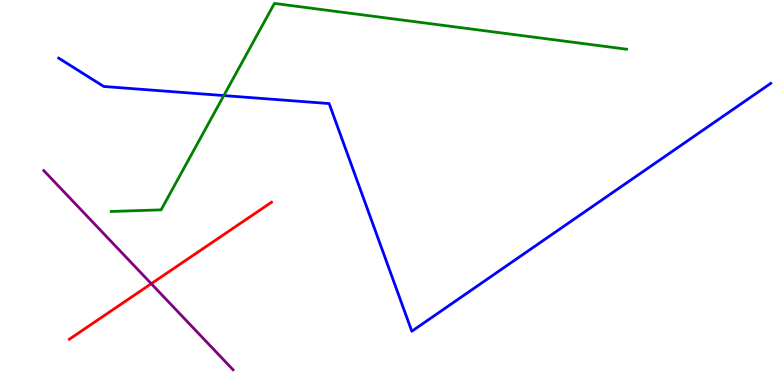[{'lines': ['blue', 'red'], 'intersections': []}, {'lines': ['green', 'red'], 'intersections': []}, {'lines': ['purple', 'red'], 'intersections': [{'x': 1.95, 'y': 2.63}]}, {'lines': ['blue', 'green'], 'intersections': [{'x': 2.89, 'y': 7.52}]}, {'lines': ['blue', 'purple'], 'intersections': []}, {'lines': ['green', 'purple'], 'intersections': []}]